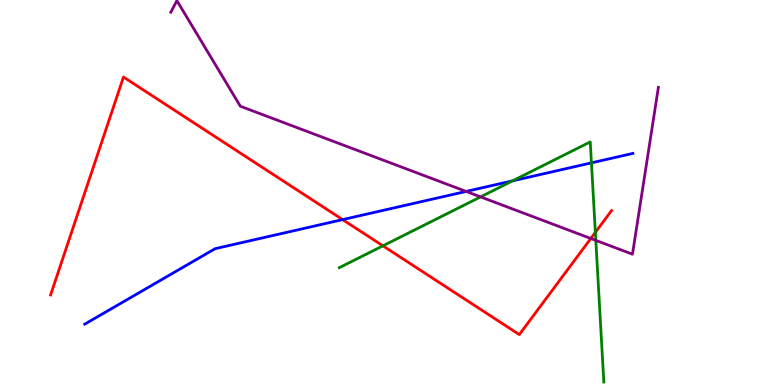[{'lines': ['blue', 'red'], 'intersections': [{'x': 4.42, 'y': 4.3}]}, {'lines': ['green', 'red'], 'intersections': [{'x': 4.94, 'y': 3.61}, {'x': 7.68, 'y': 3.96}]}, {'lines': ['purple', 'red'], 'intersections': [{'x': 7.62, 'y': 3.81}]}, {'lines': ['blue', 'green'], 'intersections': [{'x': 6.61, 'y': 5.3}, {'x': 7.63, 'y': 5.77}]}, {'lines': ['blue', 'purple'], 'intersections': [{'x': 6.01, 'y': 5.03}]}, {'lines': ['green', 'purple'], 'intersections': [{'x': 6.2, 'y': 4.89}, {'x': 7.69, 'y': 3.76}]}]